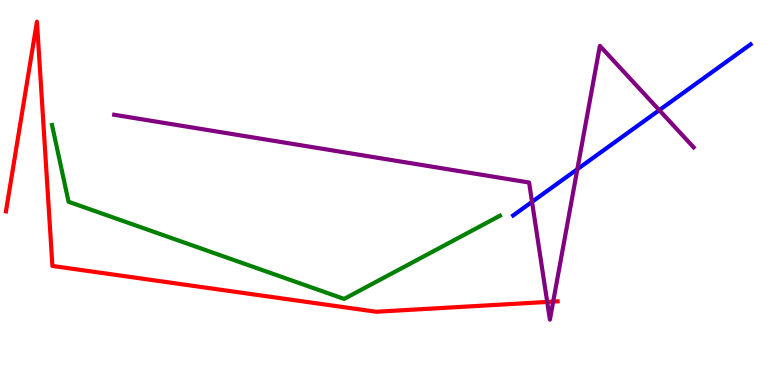[{'lines': ['blue', 'red'], 'intersections': []}, {'lines': ['green', 'red'], 'intersections': []}, {'lines': ['purple', 'red'], 'intersections': [{'x': 7.06, 'y': 2.16}, {'x': 7.14, 'y': 2.17}]}, {'lines': ['blue', 'green'], 'intersections': []}, {'lines': ['blue', 'purple'], 'intersections': [{'x': 6.86, 'y': 4.76}, {'x': 7.45, 'y': 5.61}, {'x': 8.51, 'y': 7.14}]}, {'lines': ['green', 'purple'], 'intersections': []}]